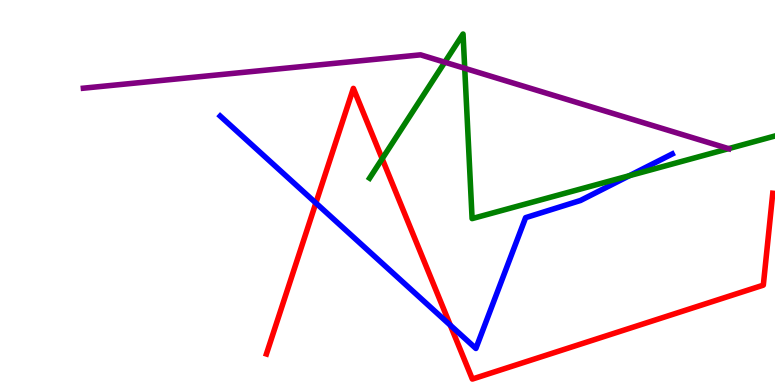[{'lines': ['blue', 'red'], 'intersections': [{'x': 4.08, 'y': 4.73}, {'x': 5.81, 'y': 1.55}]}, {'lines': ['green', 'red'], 'intersections': [{'x': 4.93, 'y': 5.88}]}, {'lines': ['purple', 'red'], 'intersections': []}, {'lines': ['blue', 'green'], 'intersections': [{'x': 8.12, 'y': 5.44}]}, {'lines': ['blue', 'purple'], 'intersections': []}, {'lines': ['green', 'purple'], 'intersections': [{'x': 5.74, 'y': 8.38}, {'x': 6.0, 'y': 8.23}, {'x': 9.4, 'y': 6.14}]}]